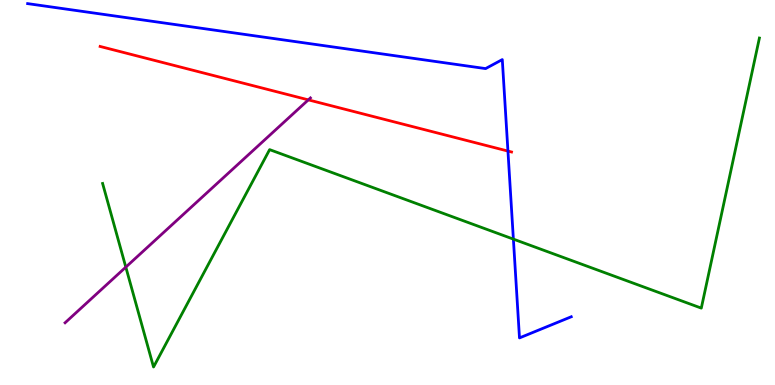[{'lines': ['blue', 'red'], 'intersections': [{'x': 6.55, 'y': 6.08}]}, {'lines': ['green', 'red'], 'intersections': []}, {'lines': ['purple', 'red'], 'intersections': [{'x': 3.98, 'y': 7.41}]}, {'lines': ['blue', 'green'], 'intersections': [{'x': 6.62, 'y': 3.79}]}, {'lines': ['blue', 'purple'], 'intersections': []}, {'lines': ['green', 'purple'], 'intersections': [{'x': 1.62, 'y': 3.06}]}]